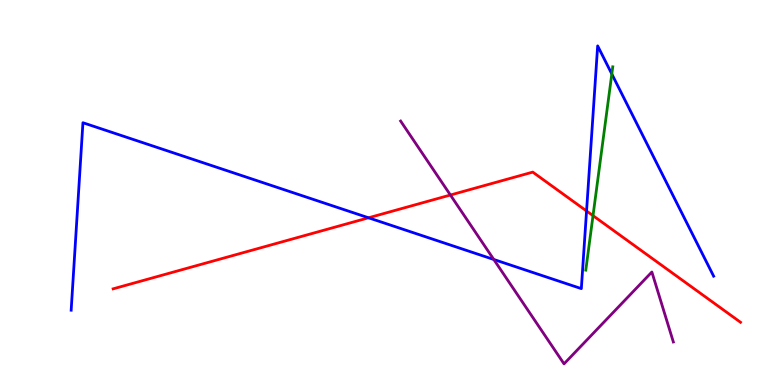[{'lines': ['blue', 'red'], 'intersections': [{'x': 4.76, 'y': 4.34}, {'x': 7.57, 'y': 4.52}]}, {'lines': ['green', 'red'], 'intersections': [{'x': 7.65, 'y': 4.4}]}, {'lines': ['purple', 'red'], 'intersections': [{'x': 5.81, 'y': 4.93}]}, {'lines': ['blue', 'green'], 'intersections': [{'x': 7.89, 'y': 8.08}]}, {'lines': ['blue', 'purple'], 'intersections': [{'x': 6.37, 'y': 3.26}]}, {'lines': ['green', 'purple'], 'intersections': []}]